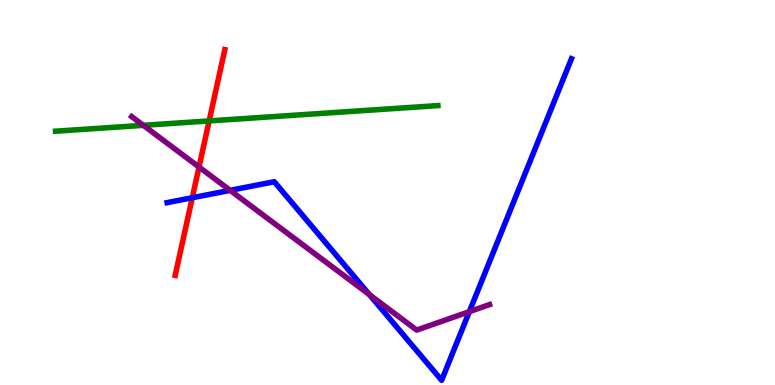[{'lines': ['blue', 'red'], 'intersections': [{'x': 2.48, 'y': 4.86}]}, {'lines': ['green', 'red'], 'intersections': [{'x': 2.7, 'y': 6.86}]}, {'lines': ['purple', 'red'], 'intersections': [{'x': 2.57, 'y': 5.66}]}, {'lines': ['blue', 'green'], 'intersections': []}, {'lines': ['blue', 'purple'], 'intersections': [{'x': 2.97, 'y': 5.06}, {'x': 4.77, 'y': 2.35}, {'x': 6.06, 'y': 1.91}]}, {'lines': ['green', 'purple'], 'intersections': [{'x': 1.85, 'y': 6.74}]}]